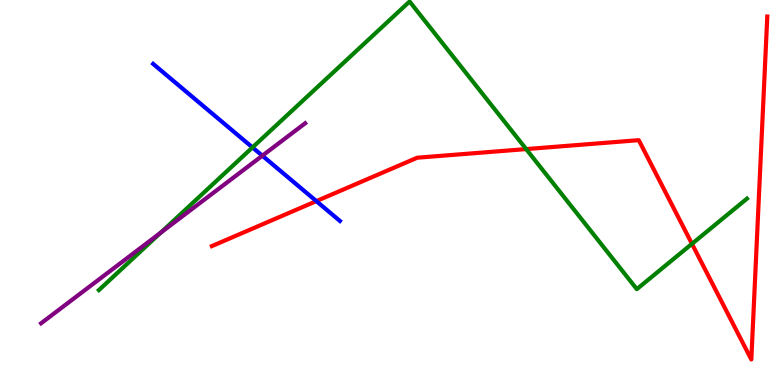[{'lines': ['blue', 'red'], 'intersections': [{'x': 4.08, 'y': 4.78}]}, {'lines': ['green', 'red'], 'intersections': [{'x': 6.79, 'y': 6.13}, {'x': 8.93, 'y': 3.67}]}, {'lines': ['purple', 'red'], 'intersections': []}, {'lines': ['blue', 'green'], 'intersections': [{'x': 3.26, 'y': 6.17}]}, {'lines': ['blue', 'purple'], 'intersections': [{'x': 3.39, 'y': 5.96}]}, {'lines': ['green', 'purple'], 'intersections': [{'x': 2.07, 'y': 3.95}]}]